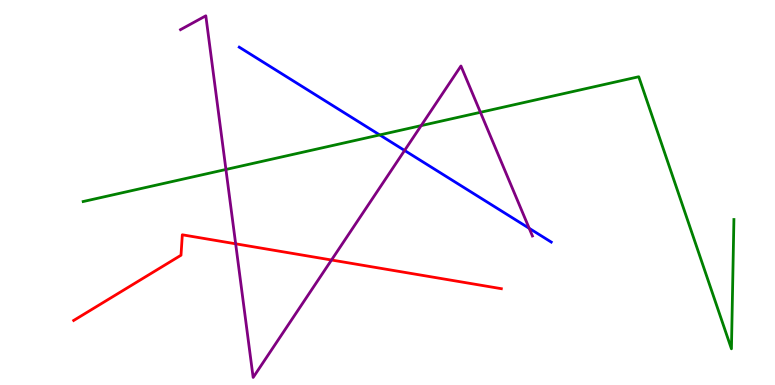[{'lines': ['blue', 'red'], 'intersections': []}, {'lines': ['green', 'red'], 'intersections': []}, {'lines': ['purple', 'red'], 'intersections': [{'x': 3.04, 'y': 3.67}, {'x': 4.28, 'y': 3.25}]}, {'lines': ['blue', 'green'], 'intersections': [{'x': 4.9, 'y': 6.5}]}, {'lines': ['blue', 'purple'], 'intersections': [{'x': 5.22, 'y': 6.09}, {'x': 6.83, 'y': 4.07}]}, {'lines': ['green', 'purple'], 'intersections': [{'x': 2.92, 'y': 5.6}, {'x': 5.43, 'y': 6.74}, {'x': 6.2, 'y': 7.08}]}]